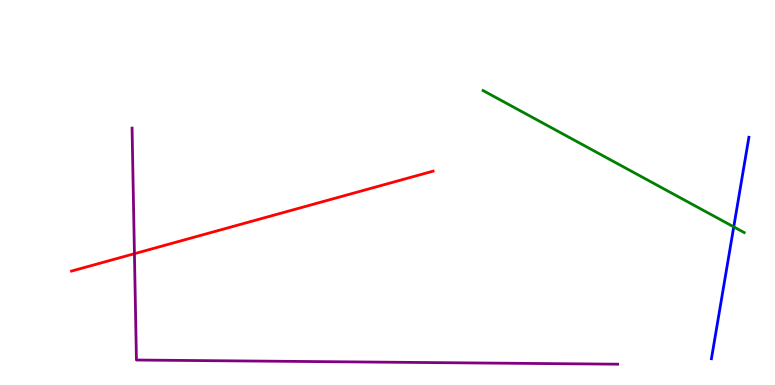[{'lines': ['blue', 'red'], 'intersections': []}, {'lines': ['green', 'red'], 'intersections': []}, {'lines': ['purple', 'red'], 'intersections': [{'x': 1.73, 'y': 3.41}]}, {'lines': ['blue', 'green'], 'intersections': [{'x': 9.47, 'y': 4.11}]}, {'lines': ['blue', 'purple'], 'intersections': []}, {'lines': ['green', 'purple'], 'intersections': []}]